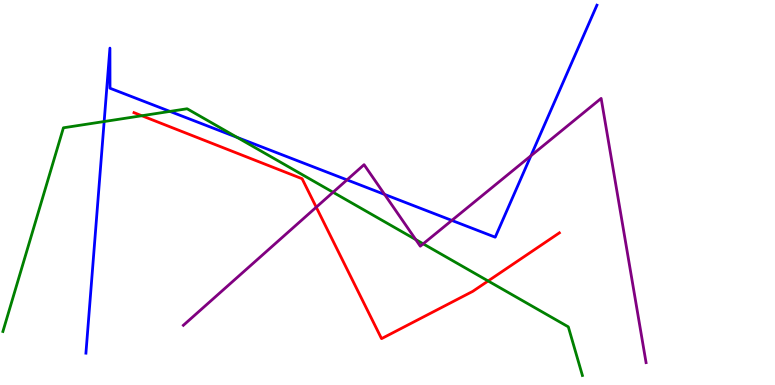[{'lines': ['blue', 'red'], 'intersections': []}, {'lines': ['green', 'red'], 'intersections': [{'x': 1.83, 'y': 6.99}, {'x': 6.3, 'y': 2.7}]}, {'lines': ['purple', 'red'], 'intersections': [{'x': 4.08, 'y': 4.62}]}, {'lines': ['blue', 'green'], 'intersections': [{'x': 1.34, 'y': 6.84}, {'x': 2.19, 'y': 7.11}, {'x': 3.06, 'y': 6.43}]}, {'lines': ['blue', 'purple'], 'intersections': [{'x': 4.48, 'y': 5.33}, {'x': 4.96, 'y': 4.95}, {'x': 5.83, 'y': 4.27}, {'x': 6.85, 'y': 5.95}]}, {'lines': ['green', 'purple'], 'intersections': [{'x': 4.3, 'y': 5.01}, {'x': 5.36, 'y': 3.78}, {'x': 5.46, 'y': 3.67}]}]